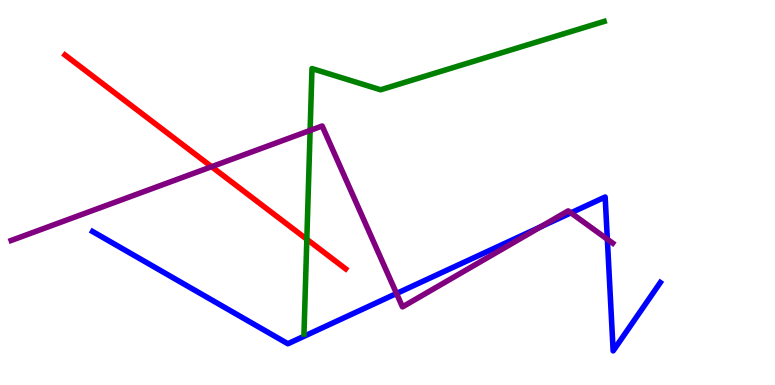[{'lines': ['blue', 'red'], 'intersections': []}, {'lines': ['green', 'red'], 'intersections': [{'x': 3.96, 'y': 3.79}]}, {'lines': ['purple', 'red'], 'intersections': [{'x': 2.73, 'y': 5.67}]}, {'lines': ['blue', 'green'], 'intersections': []}, {'lines': ['blue', 'purple'], 'intersections': [{'x': 5.12, 'y': 2.38}, {'x': 6.98, 'y': 4.11}, {'x': 7.37, 'y': 4.47}, {'x': 7.84, 'y': 3.79}]}, {'lines': ['green', 'purple'], 'intersections': [{'x': 4.0, 'y': 6.61}]}]